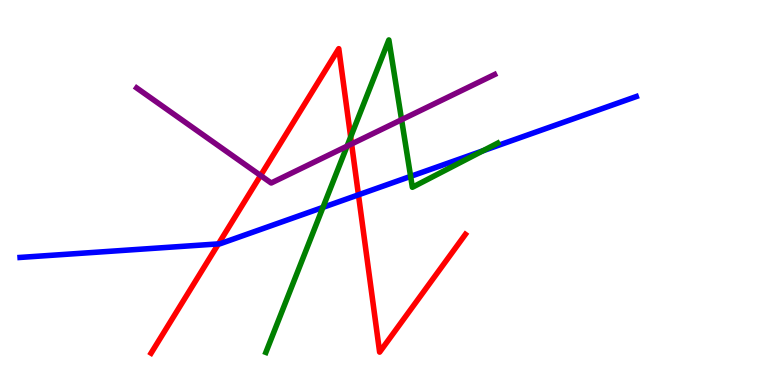[{'lines': ['blue', 'red'], 'intersections': [{'x': 2.82, 'y': 3.67}, {'x': 4.63, 'y': 4.94}]}, {'lines': ['green', 'red'], 'intersections': [{'x': 4.52, 'y': 6.44}]}, {'lines': ['purple', 'red'], 'intersections': [{'x': 3.36, 'y': 5.44}, {'x': 4.54, 'y': 6.26}]}, {'lines': ['blue', 'green'], 'intersections': [{'x': 4.17, 'y': 4.61}, {'x': 5.3, 'y': 5.42}, {'x': 6.23, 'y': 6.08}]}, {'lines': ['blue', 'purple'], 'intersections': []}, {'lines': ['green', 'purple'], 'intersections': [{'x': 4.48, 'y': 6.2}, {'x': 5.18, 'y': 6.89}]}]